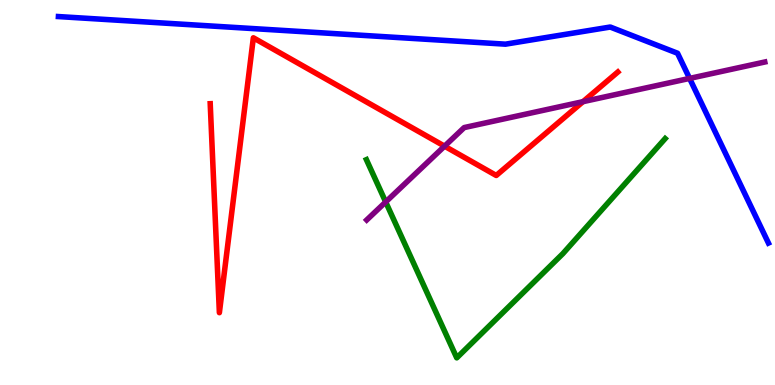[{'lines': ['blue', 'red'], 'intersections': []}, {'lines': ['green', 'red'], 'intersections': []}, {'lines': ['purple', 'red'], 'intersections': [{'x': 5.74, 'y': 6.2}, {'x': 7.52, 'y': 7.36}]}, {'lines': ['blue', 'green'], 'intersections': []}, {'lines': ['blue', 'purple'], 'intersections': [{'x': 8.9, 'y': 7.96}]}, {'lines': ['green', 'purple'], 'intersections': [{'x': 4.98, 'y': 4.75}]}]